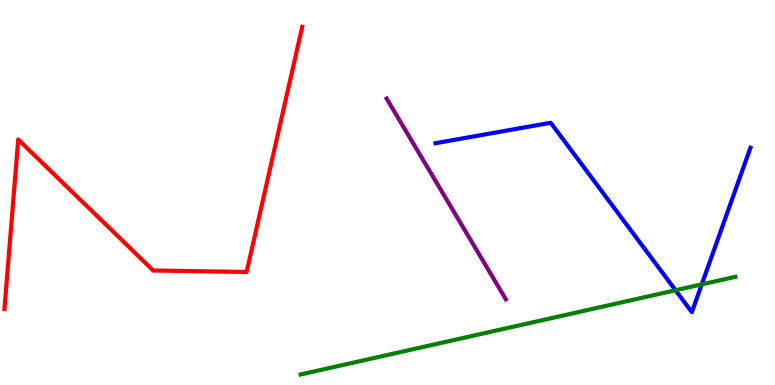[{'lines': ['blue', 'red'], 'intersections': []}, {'lines': ['green', 'red'], 'intersections': []}, {'lines': ['purple', 'red'], 'intersections': []}, {'lines': ['blue', 'green'], 'intersections': [{'x': 8.72, 'y': 2.46}, {'x': 9.05, 'y': 2.61}]}, {'lines': ['blue', 'purple'], 'intersections': []}, {'lines': ['green', 'purple'], 'intersections': []}]